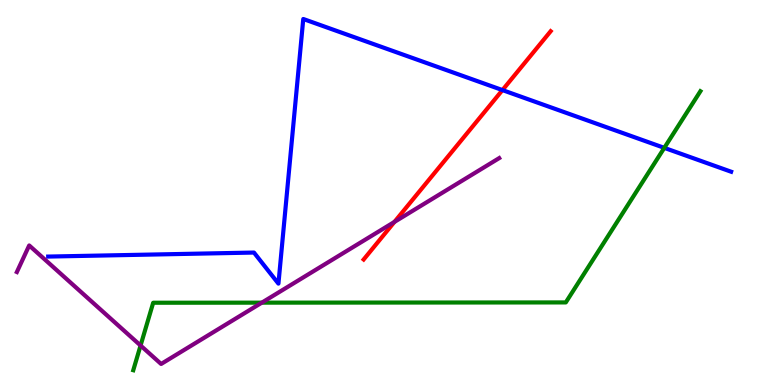[{'lines': ['blue', 'red'], 'intersections': [{'x': 6.48, 'y': 7.66}]}, {'lines': ['green', 'red'], 'intersections': []}, {'lines': ['purple', 'red'], 'intersections': [{'x': 5.09, 'y': 4.24}]}, {'lines': ['blue', 'green'], 'intersections': [{'x': 8.57, 'y': 6.16}]}, {'lines': ['blue', 'purple'], 'intersections': []}, {'lines': ['green', 'purple'], 'intersections': [{'x': 1.81, 'y': 1.03}, {'x': 3.38, 'y': 2.14}]}]